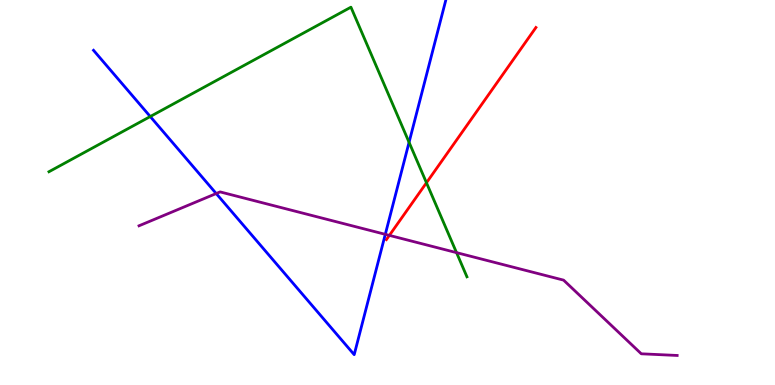[{'lines': ['blue', 'red'], 'intersections': []}, {'lines': ['green', 'red'], 'intersections': [{'x': 5.5, 'y': 5.25}]}, {'lines': ['purple', 'red'], 'intersections': [{'x': 5.02, 'y': 3.89}]}, {'lines': ['blue', 'green'], 'intersections': [{'x': 1.94, 'y': 6.97}, {'x': 5.28, 'y': 6.3}]}, {'lines': ['blue', 'purple'], 'intersections': [{'x': 2.79, 'y': 4.97}, {'x': 4.97, 'y': 3.91}]}, {'lines': ['green', 'purple'], 'intersections': [{'x': 5.89, 'y': 3.44}]}]